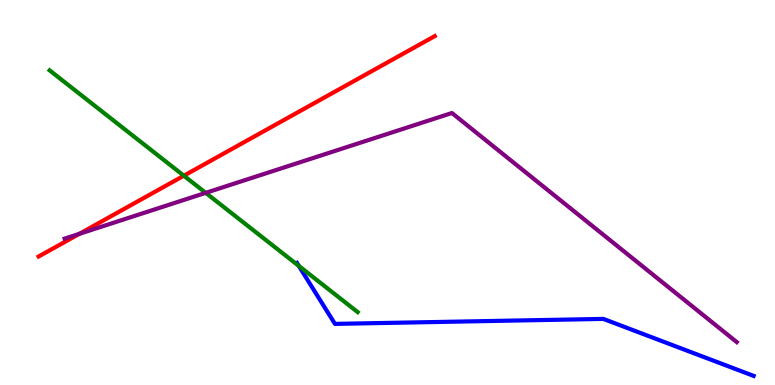[{'lines': ['blue', 'red'], 'intersections': []}, {'lines': ['green', 'red'], 'intersections': [{'x': 2.37, 'y': 5.44}]}, {'lines': ['purple', 'red'], 'intersections': [{'x': 1.02, 'y': 3.93}]}, {'lines': ['blue', 'green'], 'intersections': [{'x': 3.86, 'y': 3.09}]}, {'lines': ['blue', 'purple'], 'intersections': []}, {'lines': ['green', 'purple'], 'intersections': [{'x': 2.65, 'y': 4.99}]}]